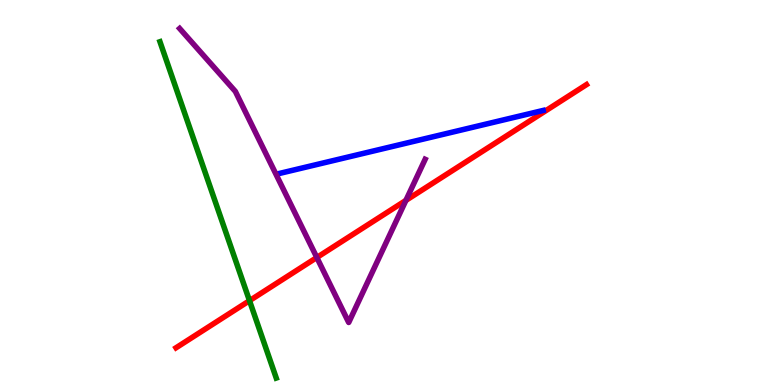[{'lines': ['blue', 'red'], 'intersections': []}, {'lines': ['green', 'red'], 'intersections': [{'x': 3.22, 'y': 2.19}]}, {'lines': ['purple', 'red'], 'intersections': [{'x': 4.09, 'y': 3.31}, {'x': 5.24, 'y': 4.79}]}, {'lines': ['blue', 'green'], 'intersections': []}, {'lines': ['blue', 'purple'], 'intersections': []}, {'lines': ['green', 'purple'], 'intersections': []}]